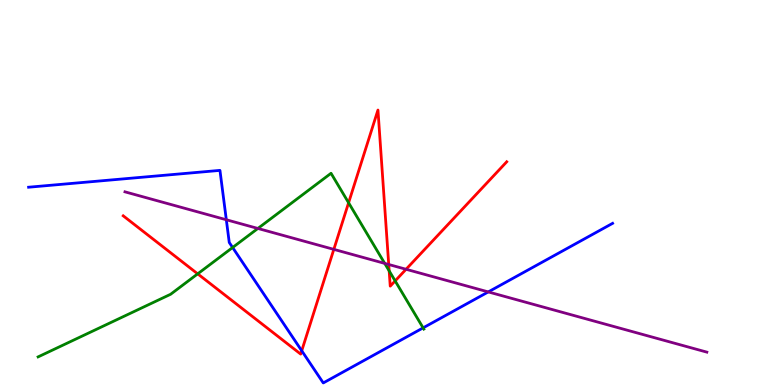[{'lines': ['blue', 'red'], 'intersections': [{'x': 3.89, 'y': 0.889}]}, {'lines': ['green', 'red'], 'intersections': [{'x': 2.55, 'y': 2.89}, {'x': 4.5, 'y': 4.73}, {'x': 5.02, 'y': 2.96}, {'x': 5.1, 'y': 2.7}]}, {'lines': ['purple', 'red'], 'intersections': [{'x': 4.31, 'y': 3.52}, {'x': 5.02, 'y': 3.13}, {'x': 5.24, 'y': 3.01}]}, {'lines': ['blue', 'green'], 'intersections': [{'x': 3.0, 'y': 3.57}, {'x': 5.46, 'y': 1.48}]}, {'lines': ['blue', 'purple'], 'intersections': [{'x': 2.92, 'y': 4.29}, {'x': 6.3, 'y': 2.42}]}, {'lines': ['green', 'purple'], 'intersections': [{'x': 3.33, 'y': 4.07}, {'x': 4.96, 'y': 3.16}]}]